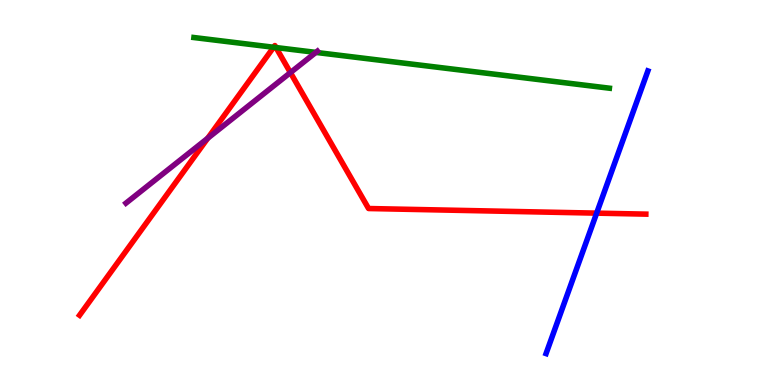[{'lines': ['blue', 'red'], 'intersections': [{'x': 7.7, 'y': 4.46}]}, {'lines': ['green', 'red'], 'intersections': [{'x': 3.53, 'y': 8.77}, {'x': 3.56, 'y': 8.77}]}, {'lines': ['purple', 'red'], 'intersections': [{'x': 2.68, 'y': 6.41}, {'x': 3.75, 'y': 8.11}]}, {'lines': ['blue', 'green'], 'intersections': []}, {'lines': ['blue', 'purple'], 'intersections': []}, {'lines': ['green', 'purple'], 'intersections': [{'x': 4.08, 'y': 8.64}]}]